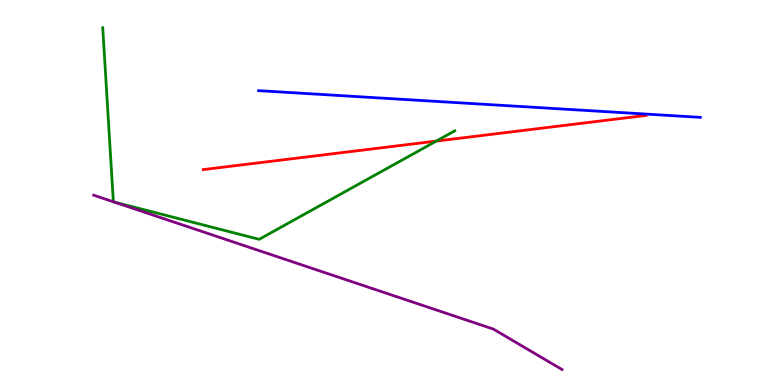[{'lines': ['blue', 'red'], 'intersections': []}, {'lines': ['green', 'red'], 'intersections': [{'x': 5.63, 'y': 6.34}]}, {'lines': ['purple', 'red'], 'intersections': []}, {'lines': ['blue', 'green'], 'intersections': []}, {'lines': ['blue', 'purple'], 'intersections': []}, {'lines': ['green', 'purple'], 'intersections': [{'x': 1.46, 'y': 4.76}, {'x': 1.47, 'y': 4.76}]}]